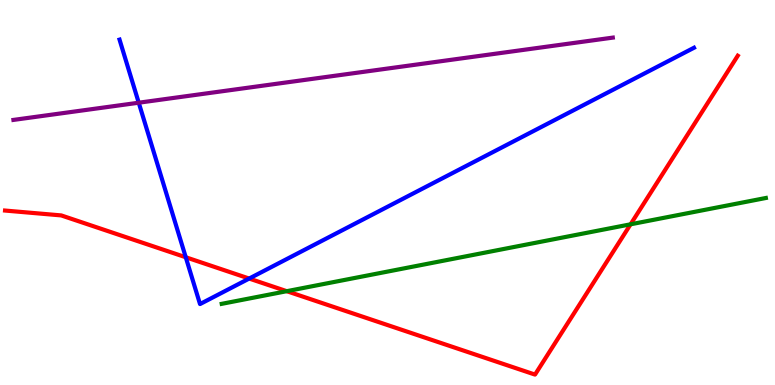[{'lines': ['blue', 'red'], 'intersections': [{'x': 2.4, 'y': 3.32}, {'x': 3.22, 'y': 2.76}]}, {'lines': ['green', 'red'], 'intersections': [{'x': 3.7, 'y': 2.44}, {'x': 8.14, 'y': 4.17}]}, {'lines': ['purple', 'red'], 'intersections': []}, {'lines': ['blue', 'green'], 'intersections': []}, {'lines': ['blue', 'purple'], 'intersections': [{'x': 1.79, 'y': 7.33}]}, {'lines': ['green', 'purple'], 'intersections': []}]